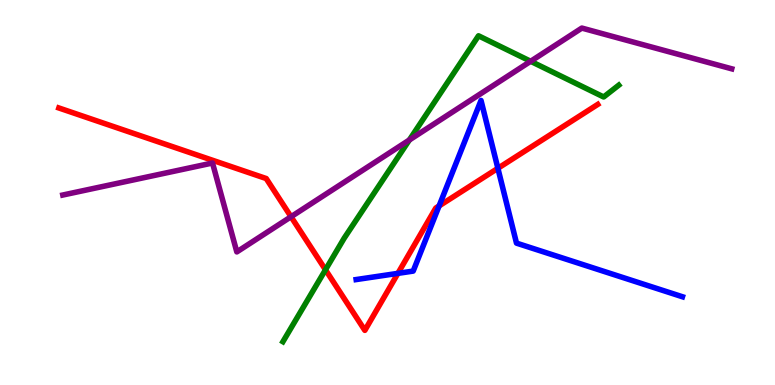[{'lines': ['blue', 'red'], 'intersections': [{'x': 5.13, 'y': 2.9}, {'x': 5.67, 'y': 4.65}, {'x': 6.42, 'y': 5.63}]}, {'lines': ['green', 'red'], 'intersections': [{'x': 4.2, 'y': 2.99}]}, {'lines': ['purple', 'red'], 'intersections': [{'x': 3.76, 'y': 4.37}]}, {'lines': ['blue', 'green'], 'intersections': []}, {'lines': ['blue', 'purple'], 'intersections': []}, {'lines': ['green', 'purple'], 'intersections': [{'x': 5.28, 'y': 6.36}, {'x': 6.85, 'y': 8.41}]}]